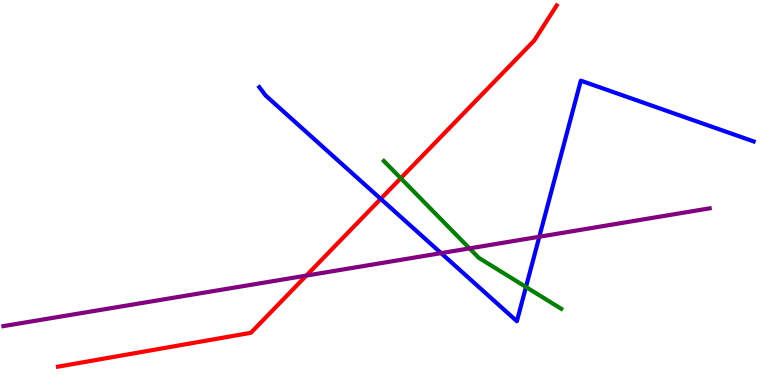[{'lines': ['blue', 'red'], 'intersections': [{'x': 4.91, 'y': 4.83}]}, {'lines': ['green', 'red'], 'intersections': [{'x': 5.17, 'y': 5.37}]}, {'lines': ['purple', 'red'], 'intersections': [{'x': 3.95, 'y': 2.84}]}, {'lines': ['blue', 'green'], 'intersections': [{'x': 6.79, 'y': 2.55}]}, {'lines': ['blue', 'purple'], 'intersections': [{'x': 5.69, 'y': 3.43}, {'x': 6.96, 'y': 3.85}]}, {'lines': ['green', 'purple'], 'intersections': [{'x': 6.06, 'y': 3.55}]}]